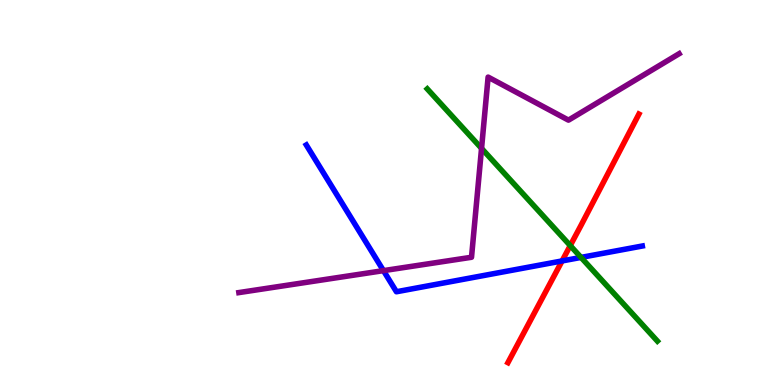[{'lines': ['blue', 'red'], 'intersections': [{'x': 7.25, 'y': 3.22}]}, {'lines': ['green', 'red'], 'intersections': [{'x': 7.36, 'y': 3.62}]}, {'lines': ['purple', 'red'], 'intersections': []}, {'lines': ['blue', 'green'], 'intersections': [{'x': 7.5, 'y': 3.31}]}, {'lines': ['blue', 'purple'], 'intersections': [{'x': 4.95, 'y': 2.97}]}, {'lines': ['green', 'purple'], 'intersections': [{'x': 6.21, 'y': 6.15}]}]